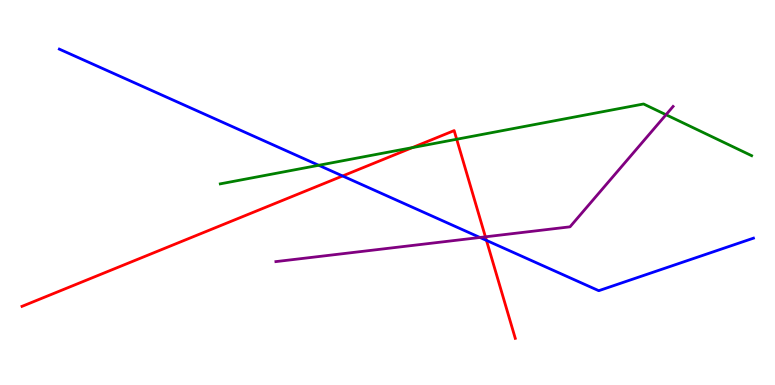[{'lines': ['blue', 'red'], 'intersections': [{'x': 4.42, 'y': 5.43}, {'x': 6.28, 'y': 3.76}]}, {'lines': ['green', 'red'], 'intersections': [{'x': 5.32, 'y': 6.17}, {'x': 5.89, 'y': 6.38}]}, {'lines': ['purple', 'red'], 'intersections': [{'x': 6.26, 'y': 3.85}]}, {'lines': ['blue', 'green'], 'intersections': [{'x': 4.11, 'y': 5.71}]}, {'lines': ['blue', 'purple'], 'intersections': [{'x': 6.19, 'y': 3.83}]}, {'lines': ['green', 'purple'], 'intersections': [{'x': 8.59, 'y': 7.02}]}]